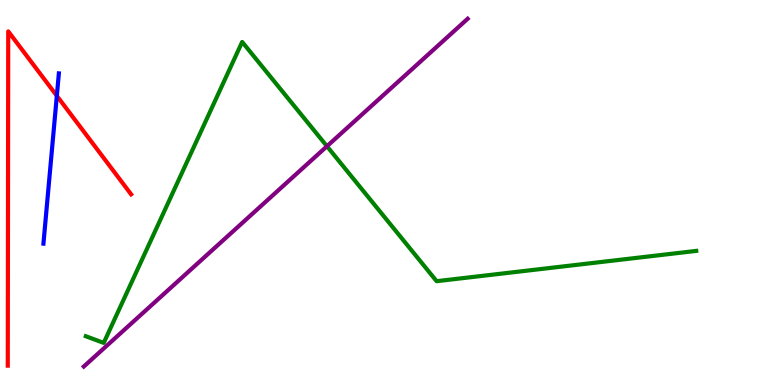[{'lines': ['blue', 'red'], 'intersections': [{'x': 0.733, 'y': 7.51}]}, {'lines': ['green', 'red'], 'intersections': []}, {'lines': ['purple', 'red'], 'intersections': []}, {'lines': ['blue', 'green'], 'intersections': []}, {'lines': ['blue', 'purple'], 'intersections': []}, {'lines': ['green', 'purple'], 'intersections': [{'x': 4.22, 'y': 6.2}]}]